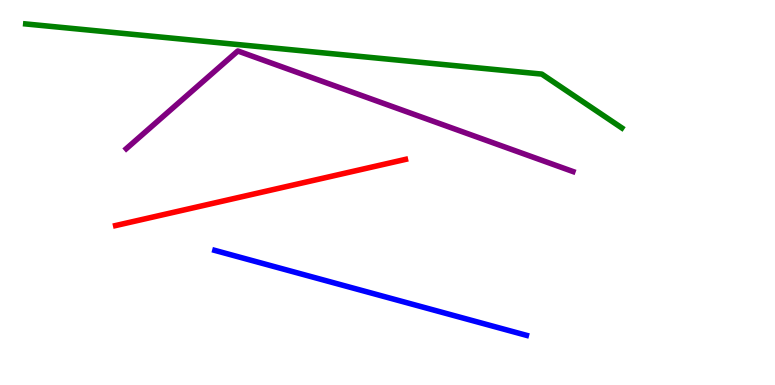[{'lines': ['blue', 'red'], 'intersections': []}, {'lines': ['green', 'red'], 'intersections': []}, {'lines': ['purple', 'red'], 'intersections': []}, {'lines': ['blue', 'green'], 'intersections': []}, {'lines': ['blue', 'purple'], 'intersections': []}, {'lines': ['green', 'purple'], 'intersections': []}]